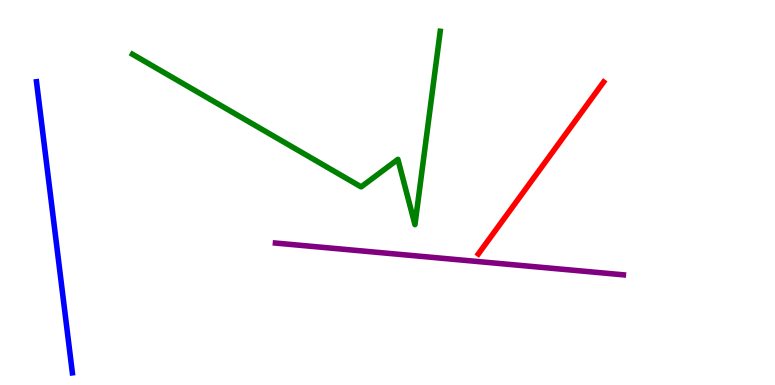[{'lines': ['blue', 'red'], 'intersections': []}, {'lines': ['green', 'red'], 'intersections': []}, {'lines': ['purple', 'red'], 'intersections': []}, {'lines': ['blue', 'green'], 'intersections': []}, {'lines': ['blue', 'purple'], 'intersections': []}, {'lines': ['green', 'purple'], 'intersections': []}]